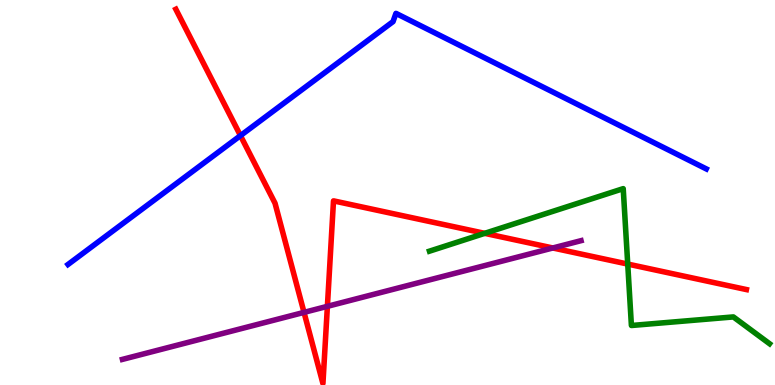[{'lines': ['blue', 'red'], 'intersections': [{'x': 3.1, 'y': 6.48}]}, {'lines': ['green', 'red'], 'intersections': [{'x': 6.25, 'y': 3.94}, {'x': 8.1, 'y': 3.14}]}, {'lines': ['purple', 'red'], 'intersections': [{'x': 3.92, 'y': 1.89}, {'x': 4.22, 'y': 2.04}, {'x': 7.13, 'y': 3.56}]}, {'lines': ['blue', 'green'], 'intersections': []}, {'lines': ['blue', 'purple'], 'intersections': []}, {'lines': ['green', 'purple'], 'intersections': []}]